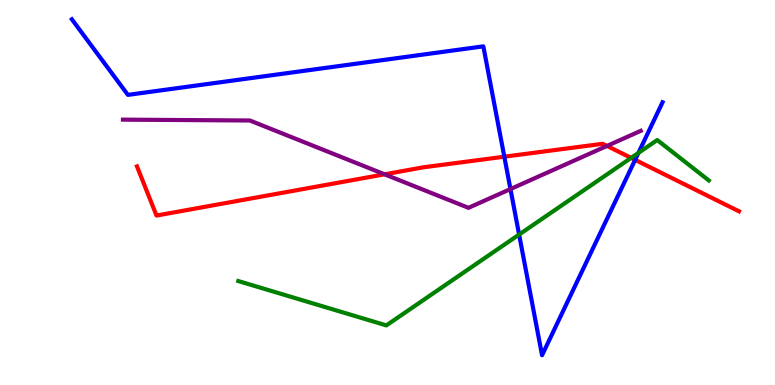[{'lines': ['blue', 'red'], 'intersections': [{'x': 6.51, 'y': 5.93}, {'x': 8.2, 'y': 5.85}]}, {'lines': ['green', 'red'], 'intersections': [{'x': 8.14, 'y': 5.9}]}, {'lines': ['purple', 'red'], 'intersections': [{'x': 4.96, 'y': 5.47}, {'x': 7.83, 'y': 6.21}]}, {'lines': ['blue', 'green'], 'intersections': [{'x': 6.7, 'y': 3.91}, {'x': 8.24, 'y': 6.03}]}, {'lines': ['blue', 'purple'], 'intersections': [{'x': 6.59, 'y': 5.09}]}, {'lines': ['green', 'purple'], 'intersections': []}]